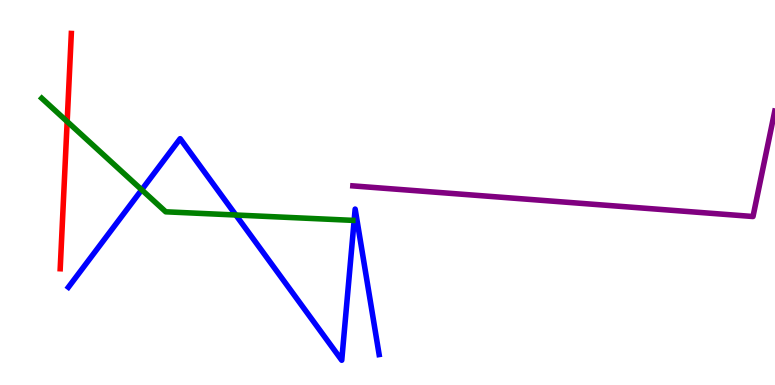[{'lines': ['blue', 'red'], 'intersections': []}, {'lines': ['green', 'red'], 'intersections': [{'x': 0.867, 'y': 6.84}]}, {'lines': ['purple', 'red'], 'intersections': []}, {'lines': ['blue', 'green'], 'intersections': [{'x': 1.83, 'y': 5.07}, {'x': 3.04, 'y': 4.42}]}, {'lines': ['blue', 'purple'], 'intersections': []}, {'lines': ['green', 'purple'], 'intersections': []}]